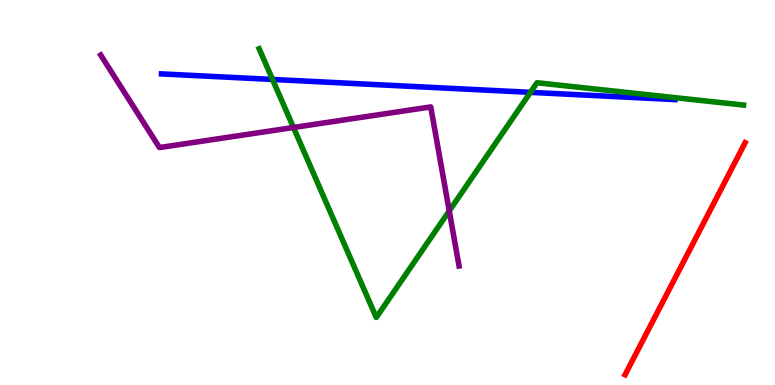[{'lines': ['blue', 'red'], 'intersections': []}, {'lines': ['green', 'red'], 'intersections': []}, {'lines': ['purple', 'red'], 'intersections': []}, {'lines': ['blue', 'green'], 'intersections': [{'x': 3.52, 'y': 7.94}, {'x': 6.84, 'y': 7.6}]}, {'lines': ['blue', 'purple'], 'intersections': []}, {'lines': ['green', 'purple'], 'intersections': [{'x': 3.79, 'y': 6.69}, {'x': 5.8, 'y': 4.52}]}]